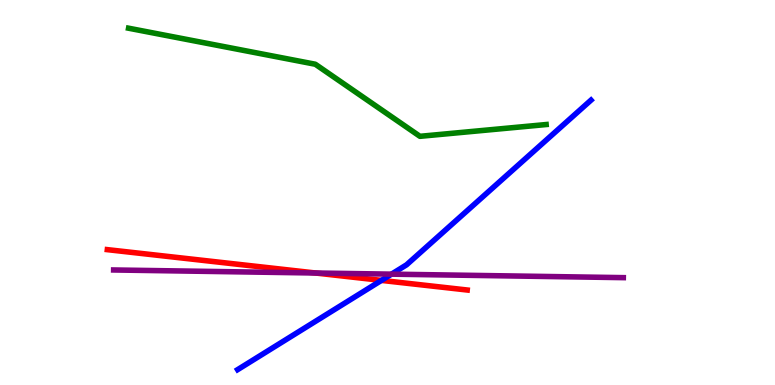[{'lines': ['blue', 'red'], 'intersections': [{'x': 4.92, 'y': 2.72}]}, {'lines': ['green', 'red'], 'intersections': []}, {'lines': ['purple', 'red'], 'intersections': [{'x': 4.07, 'y': 2.91}]}, {'lines': ['blue', 'green'], 'intersections': []}, {'lines': ['blue', 'purple'], 'intersections': [{'x': 5.05, 'y': 2.88}]}, {'lines': ['green', 'purple'], 'intersections': []}]